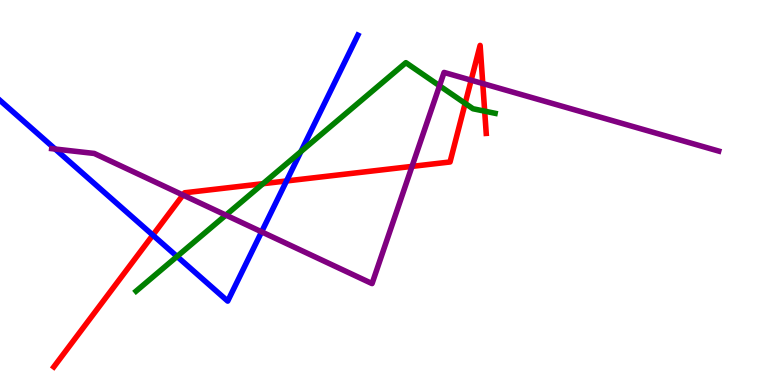[{'lines': ['blue', 'red'], 'intersections': [{'x': 1.97, 'y': 3.89}, {'x': 3.7, 'y': 5.3}]}, {'lines': ['green', 'red'], 'intersections': [{'x': 3.39, 'y': 5.23}, {'x': 6.0, 'y': 7.31}, {'x': 6.25, 'y': 7.11}]}, {'lines': ['purple', 'red'], 'intersections': [{'x': 2.36, 'y': 4.93}, {'x': 5.32, 'y': 5.68}, {'x': 6.08, 'y': 7.92}, {'x': 6.23, 'y': 7.83}]}, {'lines': ['blue', 'green'], 'intersections': [{'x': 2.28, 'y': 3.34}, {'x': 3.88, 'y': 6.06}]}, {'lines': ['blue', 'purple'], 'intersections': [{'x': 0.712, 'y': 6.13}, {'x': 3.38, 'y': 3.98}]}, {'lines': ['green', 'purple'], 'intersections': [{'x': 2.91, 'y': 4.41}, {'x': 5.67, 'y': 7.77}]}]